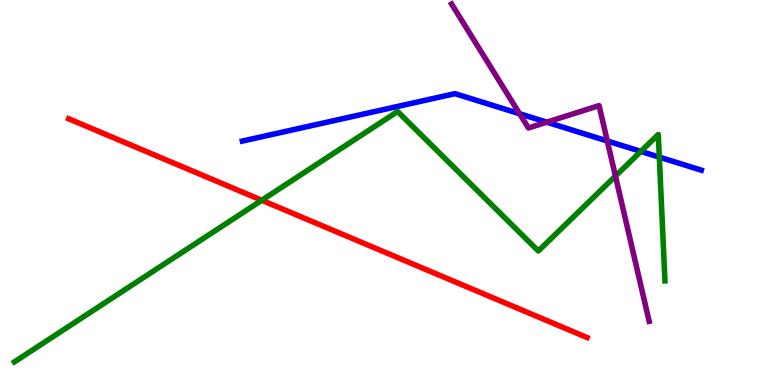[{'lines': ['blue', 'red'], 'intersections': []}, {'lines': ['green', 'red'], 'intersections': [{'x': 3.38, 'y': 4.8}]}, {'lines': ['purple', 'red'], 'intersections': []}, {'lines': ['blue', 'green'], 'intersections': [{'x': 8.27, 'y': 6.07}, {'x': 8.51, 'y': 5.92}]}, {'lines': ['blue', 'purple'], 'intersections': [{'x': 6.7, 'y': 7.05}, {'x': 7.06, 'y': 6.83}, {'x': 7.84, 'y': 6.34}]}, {'lines': ['green', 'purple'], 'intersections': [{'x': 7.94, 'y': 5.43}]}]